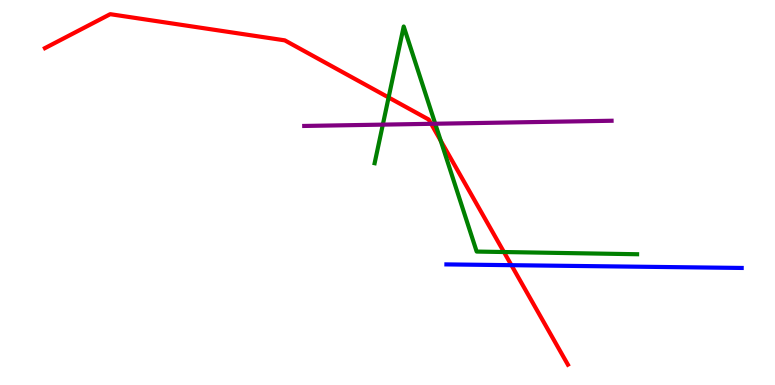[{'lines': ['blue', 'red'], 'intersections': [{'x': 6.6, 'y': 3.11}]}, {'lines': ['green', 'red'], 'intersections': [{'x': 5.01, 'y': 7.47}, {'x': 5.69, 'y': 6.34}, {'x': 6.5, 'y': 3.45}]}, {'lines': ['purple', 'red'], 'intersections': [{'x': 5.56, 'y': 6.78}]}, {'lines': ['blue', 'green'], 'intersections': []}, {'lines': ['blue', 'purple'], 'intersections': []}, {'lines': ['green', 'purple'], 'intersections': [{'x': 4.94, 'y': 6.76}, {'x': 5.62, 'y': 6.79}]}]